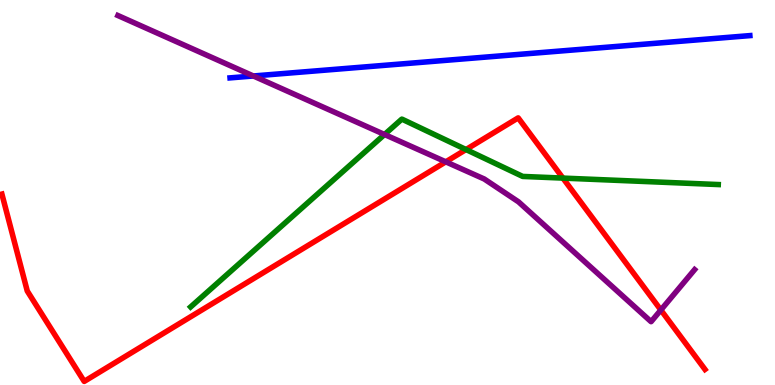[{'lines': ['blue', 'red'], 'intersections': []}, {'lines': ['green', 'red'], 'intersections': [{'x': 6.01, 'y': 6.12}, {'x': 7.26, 'y': 5.37}]}, {'lines': ['purple', 'red'], 'intersections': [{'x': 5.75, 'y': 5.8}, {'x': 8.53, 'y': 1.95}]}, {'lines': ['blue', 'green'], 'intersections': []}, {'lines': ['blue', 'purple'], 'intersections': [{'x': 3.27, 'y': 8.03}]}, {'lines': ['green', 'purple'], 'intersections': [{'x': 4.96, 'y': 6.51}]}]